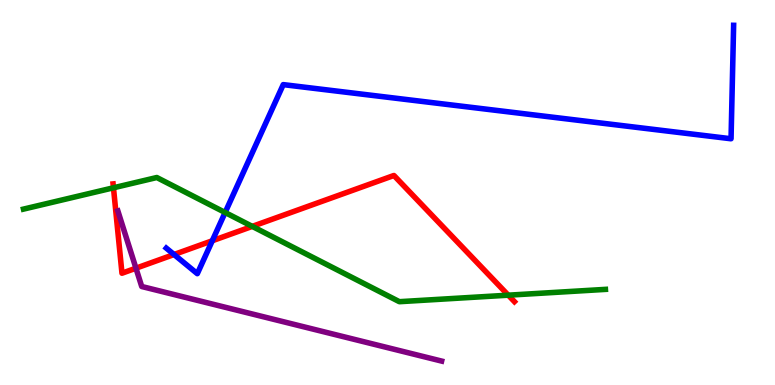[{'lines': ['blue', 'red'], 'intersections': [{'x': 2.25, 'y': 3.39}, {'x': 2.74, 'y': 3.75}]}, {'lines': ['green', 'red'], 'intersections': [{'x': 1.46, 'y': 5.12}, {'x': 3.26, 'y': 4.12}, {'x': 6.56, 'y': 2.33}]}, {'lines': ['purple', 'red'], 'intersections': [{'x': 1.75, 'y': 3.03}]}, {'lines': ['blue', 'green'], 'intersections': [{'x': 2.9, 'y': 4.48}]}, {'lines': ['blue', 'purple'], 'intersections': []}, {'lines': ['green', 'purple'], 'intersections': []}]